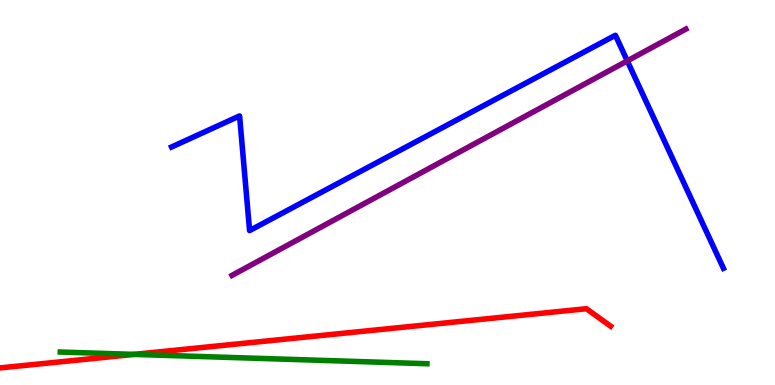[{'lines': ['blue', 'red'], 'intersections': []}, {'lines': ['green', 'red'], 'intersections': [{'x': 1.73, 'y': 0.795}]}, {'lines': ['purple', 'red'], 'intersections': []}, {'lines': ['blue', 'green'], 'intersections': []}, {'lines': ['blue', 'purple'], 'intersections': [{'x': 8.09, 'y': 8.42}]}, {'lines': ['green', 'purple'], 'intersections': []}]